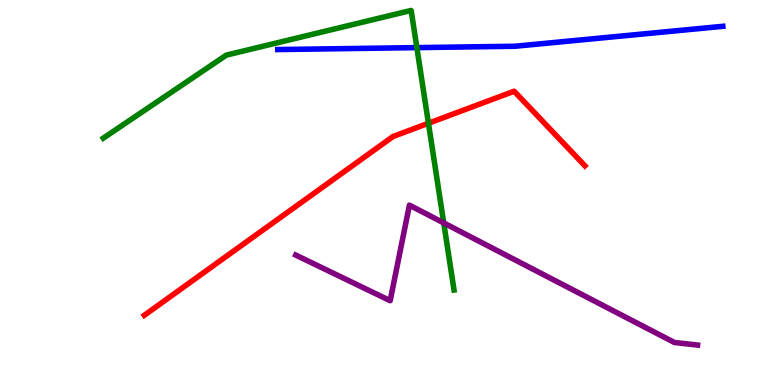[{'lines': ['blue', 'red'], 'intersections': []}, {'lines': ['green', 'red'], 'intersections': [{'x': 5.53, 'y': 6.8}]}, {'lines': ['purple', 'red'], 'intersections': []}, {'lines': ['blue', 'green'], 'intersections': [{'x': 5.38, 'y': 8.76}]}, {'lines': ['blue', 'purple'], 'intersections': []}, {'lines': ['green', 'purple'], 'intersections': [{'x': 5.73, 'y': 4.21}]}]